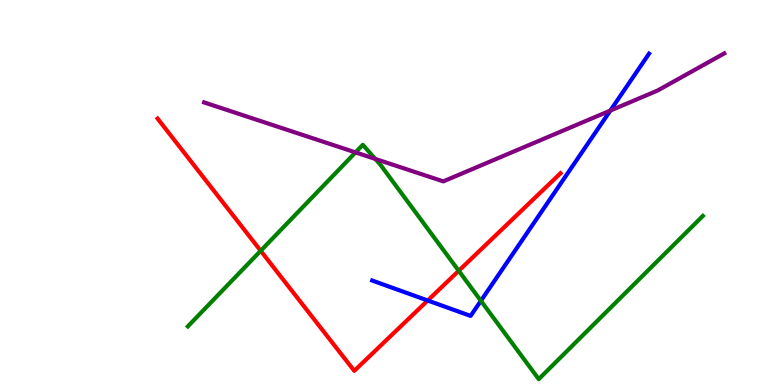[{'lines': ['blue', 'red'], 'intersections': [{'x': 5.52, 'y': 2.19}]}, {'lines': ['green', 'red'], 'intersections': [{'x': 3.36, 'y': 3.49}, {'x': 5.92, 'y': 2.97}]}, {'lines': ['purple', 'red'], 'intersections': []}, {'lines': ['blue', 'green'], 'intersections': [{'x': 6.21, 'y': 2.19}]}, {'lines': ['blue', 'purple'], 'intersections': [{'x': 7.88, 'y': 7.13}]}, {'lines': ['green', 'purple'], 'intersections': [{'x': 4.59, 'y': 6.04}, {'x': 4.84, 'y': 5.87}]}]